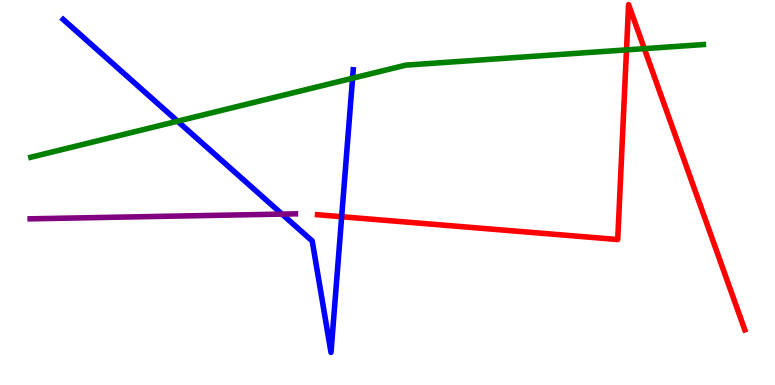[{'lines': ['blue', 'red'], 'intersections': [{'x': 4.41, 'y': 4.37}]}, {'lines': ['green', 'red'], 'intersections': [{'x': 8.08, 'y': 8.7}, {'x': 8.31, 'y': 8.74}]}, {'lines': ['purple', 'red'], 'intersections': []}, {'lines': ['blue', 'green'], 'intersections': [{'x': 2.29, 'y': 6.85}, {'x': 4.55, 'y': 7.97}]}, {'lines': ['blue', 'purple'], 'intersections': [{'x': 3.64, 'y': 4.44}]}, {'lines': ['green', 'purple'], 'intersections': []}]